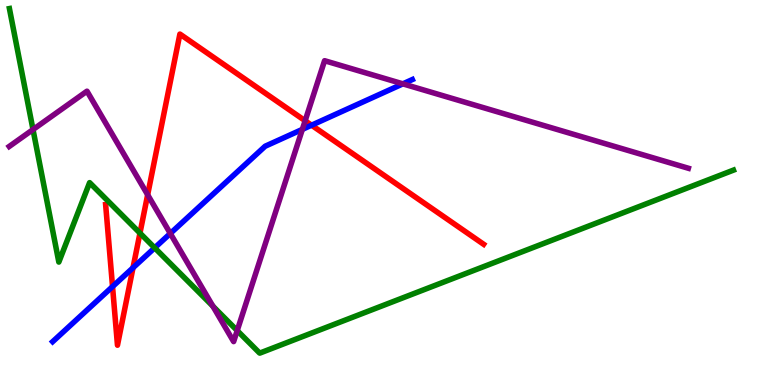[{'lines': ['blue', 'red'], 'intersections': [{'x': 1.45, 'y': 2.56}, {'x': 1.72, 'y': 3.05}, {'x': 4.02, 'y': 6.75}]}, {'lines': ['green', 'red'], 'intersections': [{'x': 1.81, 'y': 3.95}]}, {'lines': ['purple', 'red'], 'intersections': [{'x': 1.91, 'y': 4.94}, {'x': 3.94, 'y': 6.86}]}, {'lines': ['blue', 'green'], 'intersections': [{'x': 2.0, 'y': 3.56}]}, {'lines': ['blue', 'purple'], 'intersections': [{'x': 2.2, 'y': 3.94}, {'x': 3.9, 'y': 6.64}, {'x': 5.2, 'y': 7.82}]}, {'lines': ['green', 'purple'], 'intersections': [{'x': 0.426, 'y': 6.63}, {'x': 2.75, 'y': 2.05}, {'x': 3.06, 'y': 1.41}]}]